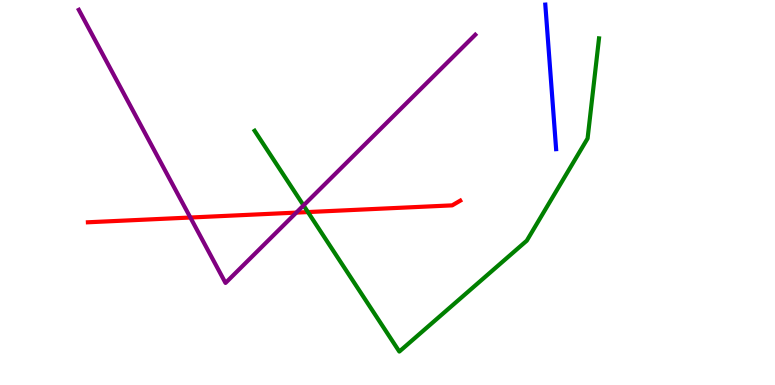[{'lines': ['blue', 'red'], 'intersections': []}, {'lines': ['green', 'red'], 'intersections': [{'x': 3.97, 'y': 4.49}]}, {'lines': ['purple', 'red'], 'intersections': [{'x': 2.46, 'y': 4.35}, {'x': 3.82, 'y': 4.48}]}, {'lines': ['blue', 'green'], 'intersections': []}, {'lines': ['blue', 'purple'], 'intersections': []}, {'lines': ['green', 'purple'], 'intersections': [{'x': 3.92, 'y': 4.66}]}]